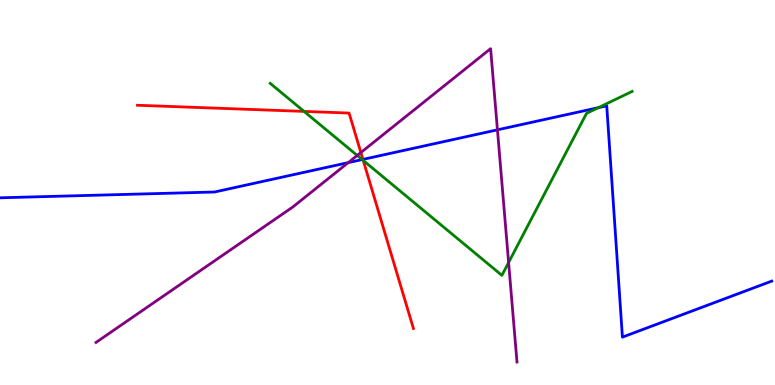[{'lines': ['blue', 'red'], 'intersections': [{'x': 4.68, 'y': 5.86}]}, {'lines': ['green', 'red'], 'intersections': [{'x': 3.92, 'y': 7.11}, {'x': 4.69, 'y': 5.83}]}, {'lines': ['purple', 'red'], 'intersections': [{'x': 4.66, 'y': 6.04}]}, {'lines': ['blue', 'green'], 'intersections': [{'x': 4.67, 'y': 5.86}, {'x': 7.72, 'y': 7.2}]}, {'lines': ['blue', 'purple'], 'intersections': [{'x': 4.49, 'y': 5.78}, {'x': 6.42, 'y': 6.63}]}, {'lines': ['green', 'purple'], 'intersections': [{'x': 4.61, 'y': 5.96}, {'x': 6.56, 'y': 3.18}]}]